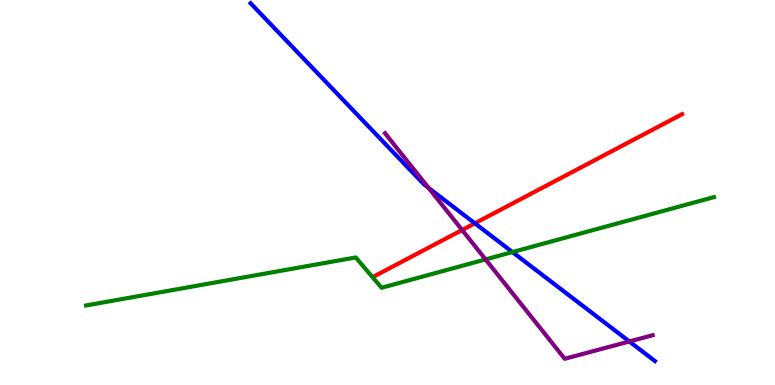[{'lines': ['blue', 'red'], 'intersections': [{'x': 6.13, 'y': 4.2}]}, {'lines': ['green', 'red'], 'intersections': []}, {'lines': ['purple', 'red'], 'intersections': [{'x': 5.96, 'y': 4.03}]}, {'lines': ['blue', 'green'], 'intersections': [{'x': 6.61, 'y': 3.45}]}, {'lines': ['blue', 'purple'], 'intersections': [{'x': 5.53, 'y': 5.12}, {'x': 8.12, 'y': 1.13}]}, {'lines': ['green', 'purple'], 'intersections': [{'x': 6.27, 'y': 3.26}]}]